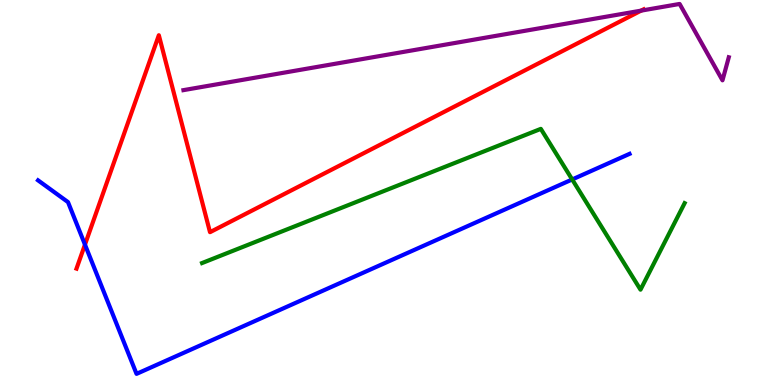[{'lines': ['blue', 'red'], 'intersections': [{'x': 1.1, 'y': 3.65}]}, {'lines': ['green', 'red'], 'intersections': []}, {'lines': ['purple', 'red'], 'intersections': [{'x': 8.27, 'y': 9.72}]}, {'lines': ['blue', 'green'], 'intersections': [{'x': 7.38, 'y': 5.34}]}, {'lines': ['blue', 'purple'], 'intersections': []}, {'lines': ['green', 'purple'], 'intersections': []}]